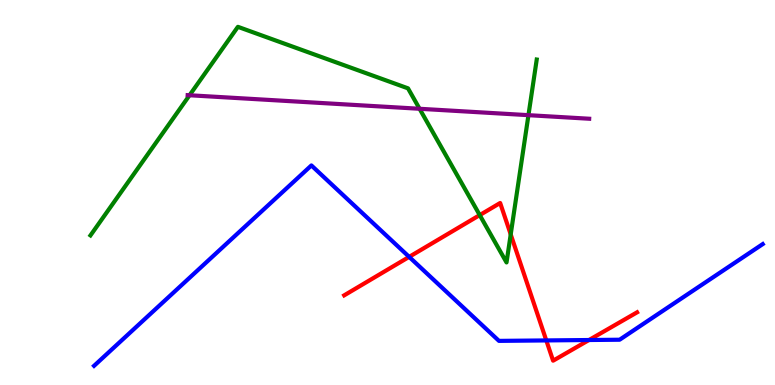[{'lines': ['blue', 'red'], 'intersections': [{'x': 5.28, 'y': 3.33}, {'x': 7.05, 'y': 1.16}, {'x': 7.6, 'y': 1.17}]}, {'lines': ['green', 'red'], 'intersections': [{'x': 6.19, 'y': 4.41}, {'x': 6.59, 'y': 3.91}]}, {'lines': ['purple', 'red'], 'intersections': []}, {'lines': ['blue', 'green'], 'intersections': []}, {'lines': ['blue', 'purple'], 'intersections': []}, {'lines': ['green', 'purple'], 'intersections': [{'x': 2.45, 'y': 7.53}, {'x': 5.41, 'y': 7.17}, {'x': 6.82, 'y': 7.01}]}]